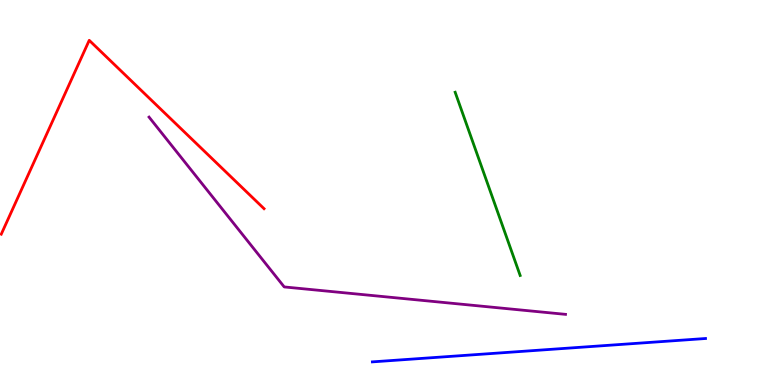[{'lines': ['blue', 'red'], 'intersections': []}, {'lines': ['green', 'red'], 'intersections': []}, {'lines': ['purple', 'red'], 'intersections': []}, {'lines': ['blue', 'green'], 'intersections': []}, {'lines': ['blue', 'purple'], 'intersections': []}, {'lines': ['green', 'purple'], 'intersections': []}]